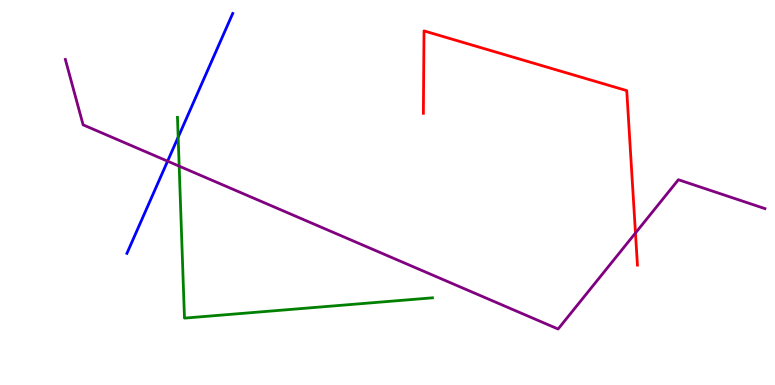[{'lines': ['blue', 'red'], 'intersections': []}, {'lines': ['green', 'red'], 'intersections': []}, {'lines': ['purple', 'red'], 'intersections': [{'x': 8.2, 'y': 3.95}]}, {'lines': ['blue', 'green'], 'intersections': [{'x': 2.3, 'y': 6.44}]}, {'lines': ['blue', 'purple'], 'intersections': [{'x': 2.16, 'y': 5.81}]}, {'lines': ['green', 'purple'], 'intersections': [{'x': 2.31, 'y': 5.68}]}]